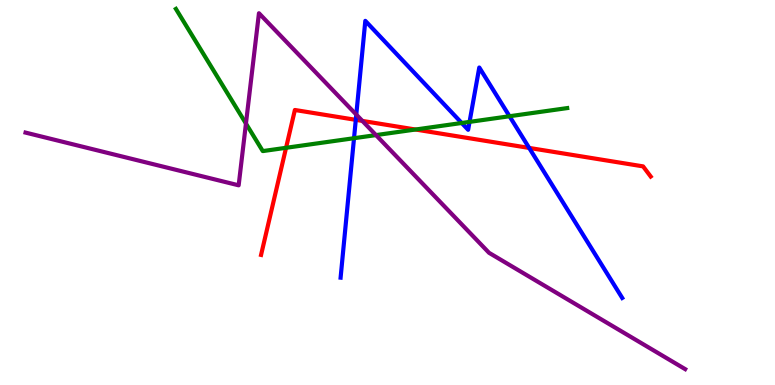[{'lines': ['blue', 'red'], 'intersections': [{'x': 4.59, 'y': 6.89}, {'x': 6.83, 'y': 6.16}]}, {'lines': ['green', 'red'], 'intersections': [{'x': 3.69, 'y': 6.16}, {'x': 5.36, 'y': 6.64}]}, {'lines': ['purple', 'red'], 'intersections': [{'x': 4.68, 'y': 6.86}]}, {'lines': ['blue', 'green'], 'intersections': [{'x': 4.57, 'y': 6.41}, {'x': 5.96, 'y': 6.81}, {'x': 6.06, 'y': 6.83}, {'x': 6.57, 'y': 6.98}]}, {'lines': ['blue', 'purple'], 'intersections': [{'x': 4.6, 'y': 7.02}]}, {'lines': ['green', 'purple'], 'intersections': [{'x': 3.17, 'y': 6.79}, {'x': 4.85, 'y': 6.49}]}]